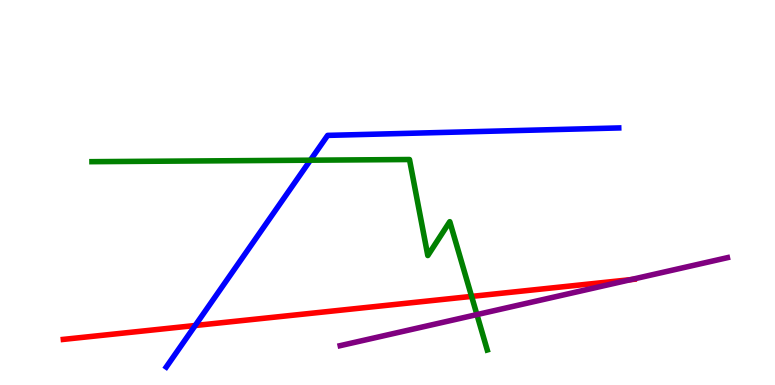[{'lines': ['blue', 'red'], 'intersections': [{'x': 2.52, 'y': 1.55}]}, {'lines': ['green', 'red'], 'intersections': [{'x': 6.09, 'y': 2.3}]}, {'lines': ['purple', 'red'], 'intersections': [{'x': 8.14, 'y': 2.74}]}, {'lines': ['blue', 'green'], 'intersections': [{'x': 4.0, 'y': 5.84}]}, {'lines': ['blue', 'purple'], 'intersections': []}, {'lines': ['green', 'purple'], 'intersections': [{'x': 6.15, 'y': 1.83}]}]